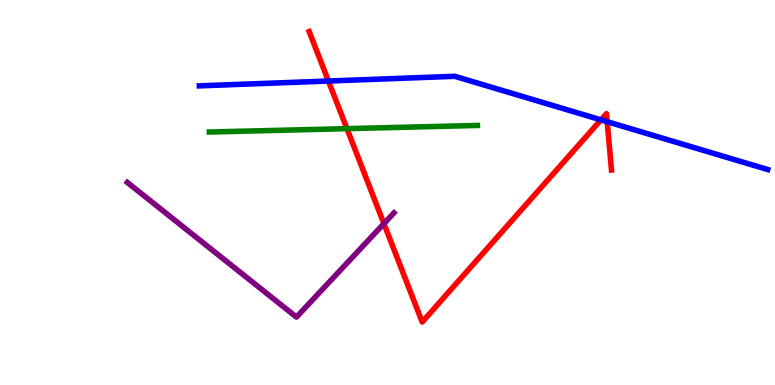[{'lines': ['blue', 'red'], 'intersections': [{'x': 4.24, 'y': 7.9}, {'x': 7.75, 'y': 6.89}, {'x': 7.83, 'y': 6.84}]}, {'lines': ['green', 'red'], 'intersections': [{'x': 4.48, 'y': 6.66}]}, {'lines': ['purple', 'red'], 'intersections': [{'x': 4.95, 'y': 4.19}]}, {'lines': ['blue', 'green'], 'intersections': []}, {'lines': ['blue', 'purple'], 'intersections': []}, {'lines': ['green', 'purple'], 'intersections': []}]